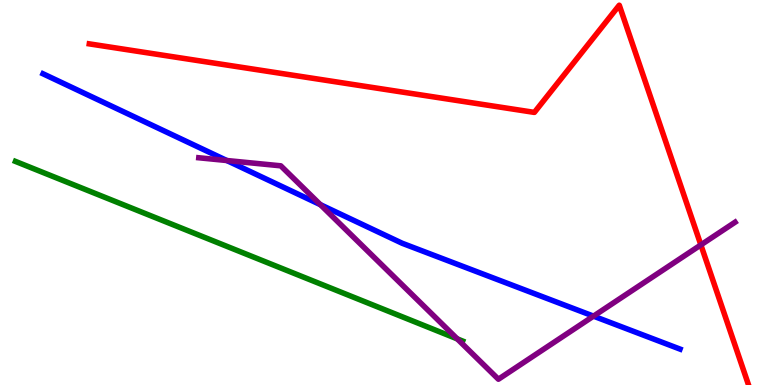[{'lines': ['blue', 'red'], 'intersections': []}, {'lines': ['green', 'red'], 'intersections': []}, {'lines': ['purple', 'red'], 'intersections': [{'x': 9.04, 'y': 3.64}]}, {'lines': ['blue', 'green'], 'intersections': []}, {'lines': ['blue', 'purple'], 'intersections': [{'x': 2.93, 'y': 5.83}, {'x': 4.13, 'y': 4.68}, {'x': 7.66, 'y': 1.79}]}, {'lines': ['green', 'purple'], 'intersections': [{'x': 5.9, 'y': 1.2}]}]